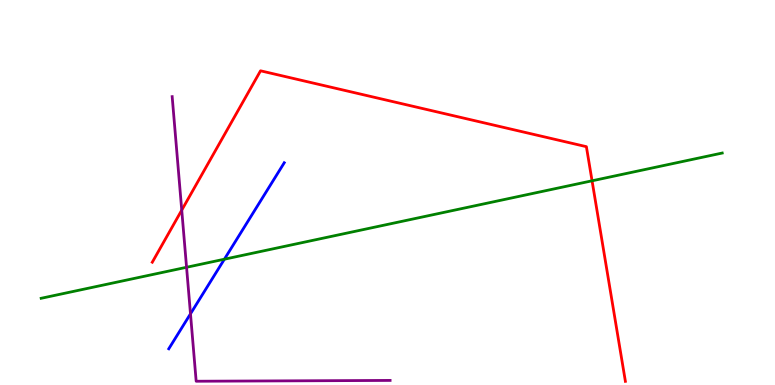[{'lines': ['blue', 'red'], 'intersections': []}, {'lines': ['green', 'red'], 'intersections': [{'x': 7.64, 'y': 5.3}]}, {'lines': ['purple', 'red'], 'intersections': [{'x': 2.35, 'y': 4.54}]}, {'lines': ['blue', 'green'], 'intersections': [{'x': 2.9, 'y': 3.27}]}, {'lines': ['blue', 'purple'], 'intersections': [{'x': 2.46, 'y': 1.85}]}, {'lines': ['green', 'purple'], 'intersections': [{'x': 2.41, 'y': 3.06}]}]